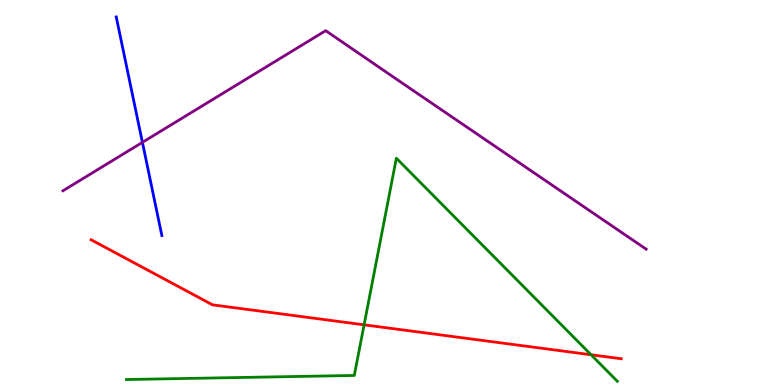[{'lines': ['blue', 'red'], 'intersections': []}, {'lines': ['green', 'red'], 'intersections': [{'x': 4.7, 'y': 1.56}, {'x': 7.63, 'y': 0.785}]}, {'lines': ['purple', 'red'], 'intersections': []}, {'lines': ['blue', 'green'], 'intersections': []}, {'lines': ['blue', 'purple'], 'intersections': [{'x': 1.84, 'y': 6.3}]}, {'lines': ['green', 'purple'], 'intersections': []}]